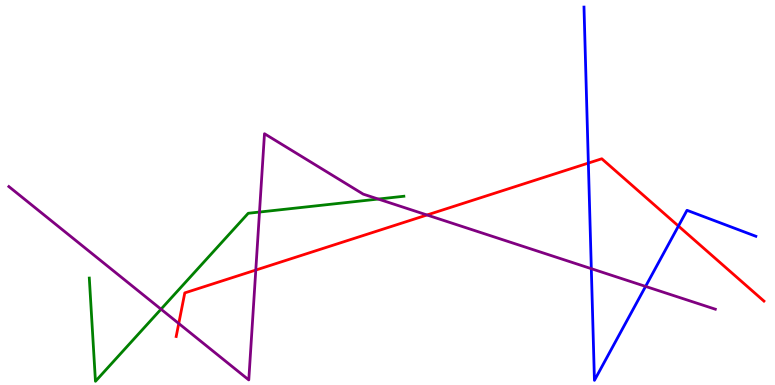[{'lines': ['blue', 'red'], 'intersections': [{'x': 7.59, 'y': 5.76}, {'x': 8.75, 'y': 4.13}]}, {'lines': ['green', 'red'], 'intersections': []}, {'lines': ['purple', 'red'], 'intersections': [{'x': 2.31, 'y': 1.6}, {'x': 3.3, 'y': 2.99}, {'x': 5.51, 'y': 4.42}]}, {'lines': ['blue', 'green'], 'intersections': []}, {'lines': ['blue', 'purple'], 'intersections': [{'x': 7.63, 'y': 3.02}, {'x': 8.33, 'y': 2.56}]}, {'lines': ['green', 'purple'], 'intersections': [{'x': 2.08, 'y': 1.97}, {'x': 3.35, 'y': 4.49}, {'x': 4.88, 'y': 4.83}]}]